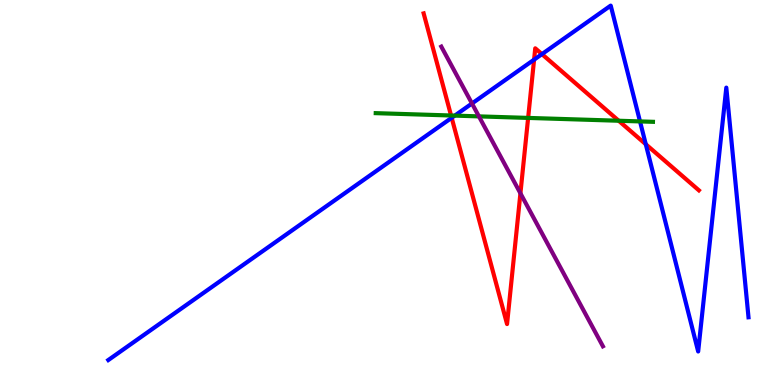[{'lines': ['blue', 'red'], 'intersections': [{'x': 5.83, 'y': 6.94}, {'x': 6.89, 'y': 8.45}, {'x': 6.99, 'y': 8.59}, {'x': 8.33, 'y': 6.25}]}, {'lines': ['green', 'red'], 'intersections': [{'x': 5.82, 'y': 7.0}, {'x': 6.81, 'y': 6.94}, {'x': 7.98, 'y': 6.86}]}, {'lines': ['purple', 'red'], 'intersections': [{'x': 6.72, 'y': 4.98}]}, {'lines': ['blue', 'green'], 'intersections': [{'x': 5.87, 'y': 7.0}, {'x': 8.26, 'y': 6.85}]}, {'lines': ['blue', 'purple'], 'intersections': [{'x': 6.09, 'y': 7.31}]}, {'lines': ['green', 'purple'], 'intersections': [{'x': 6.18, 'y': 6.98}]}]